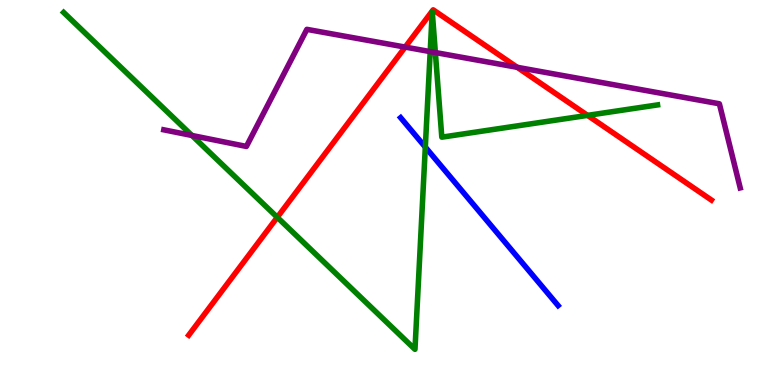[{'lines': ['blue', 'red'], 'intersections': []}, {'lines': ['green', 'red'], 'intersections': [{'x': 3.58, 'y': 4.36}, {'x': 7.58, 'y': 7.0}]}, {'lines': ['purple', 'red'], 'intersections': [{'x': 5.23, 'y': 8.78}, {'x': 6.67, 'y': 8.25}]}, {'lines': ['blue', 'green'], 'intersections': [{'x': 5.49, 'y': 6.18}]}, {'lines': ['blue', 'purple'], 'intersections': []}, {'lines': ['green', 'purple'], 'intersections': [{'x': 2.48, 'y': 6.48}, {'x': 5.55, 'y': 8.66}, {'x': 5.62, 'y': 8.64}]}]